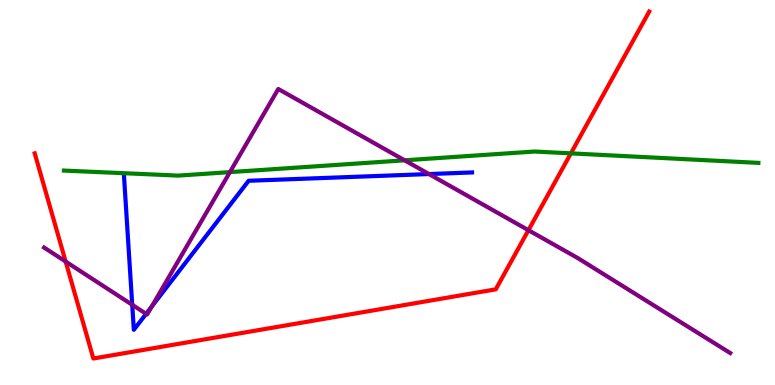[{'lines': ['blue', 'red'], 'intersections': []}, {'lines': ['green', 'red'], 'intersections': [{'x': 7.37, 'y': 6.02}]}, {'lines': ['purple', 'red'], 'intersections': [{'x': 0.847, 'y': 3.21}, {'x': 6.82, 'y': 4.02}]}, {'lines': ['blue', 'green'], 'intersections': []}, {'lines': ['blue', 'purple'], 'intersections': [{'x': 1.71, 'y': 2.08}, {'x': 1.89, 'y': 1.85}, {'x': 1.96, 'y': 2.04}, {'x': 5.54, 'y': 5.48}]}, {'lines': ['green', 'purple'], 'intersections': [{'x': 2.97, 'y': 5.53}, {'x': 5.22, 'y': 5.84}]}]